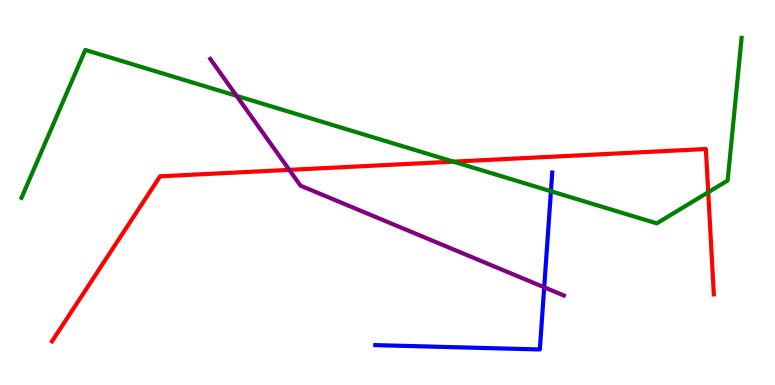[{'lines': ['blue', 'red'], 'intersections': []}, {'lines': ['green', 'red'], 'intersections': [{'x': 5.85, 'y': 5.8}, {'x': 9.14, 'y': 5.01}]}, {'lines': ['purple', 'red'], 'intersections': [{'x': 3.73, 'y': 5.59}]}, {'lines': ['blue', 'green'], 'intersections': [{'x': 7.11, 'y': 5.03}]}, {'lines': ['blue', 'purple'], 'intersections': [{'x': 7.02, 'y': 2.54}]}, {'lines': ['green', 'purple'], 'intersections': [{'x': 3.05, 'y': 7.51}]}]